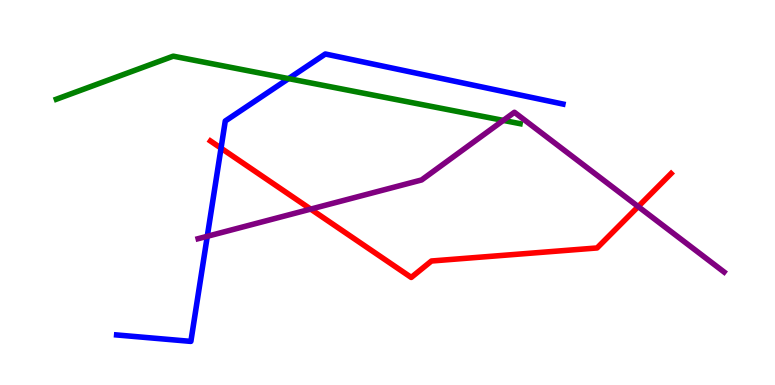[{'lines': ['blue', 'red'], 'intersections': [{'x': 2.85, 'y': 6.15}]}, {'lines': ['green', 'red'], 'intersections': []}, {'lines': ['purple', 'red'], 'intersections': [{'x': 4.01, 'y': 4.57}, {'x': 8.23, 'y': 4.63}]}, {'lines': ['blue', 'green'], 'intersections': [{'x': 3.72, 'y': 7.96}]}, {'lines': ['blue', 'purple'], 'intersections': [{'x': 2.67, 'y': 3.86}]}, {'lines': ['green', 'purple'], 'intersections': [{'x': 6.49, 'y': 6.87}]}]